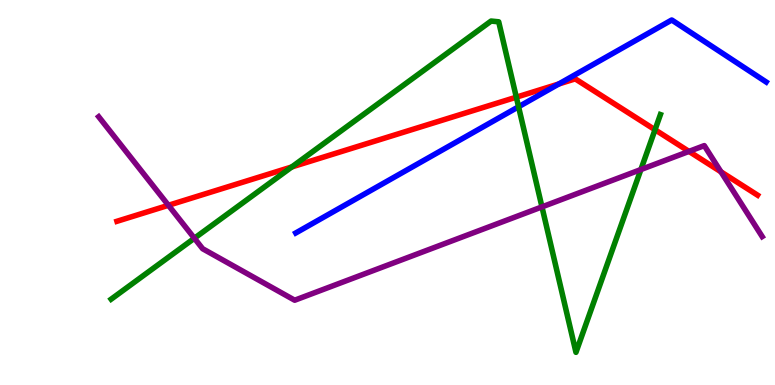[{'lines': ['blue', 'red'], 'intersections': [{'x': 7.21, 'y': 7.82}]}, {'lines': ['green', 'red'], 'intersections': [{'x': 3.76, 'y': 5.66}, {'x': 6.66, 'y': 7.48}, {'x': 8.45, 'y': 6.63}]}, {'lines': ['purple', 'red'], 'intersections': [{'x': 2.17, 'y': 4.67}, {'x': 8.89, 'y': 6.07}, {'x': 9.3, 'y': 5.54}]}, {'lines': ['blue', 'green'], 'intersections': [{'x': 6.69, 'y': 7.23}]}, {'lines': ['blue', 'purple'], 'intersections': []}, {'lines': ['green', 'purple'], 'intersections': [{'x': 2.51, 'y': 3.81}, {'x': 6.99, 'y': 4.63}, {'x': 8.27, 'y': 5.6}]}]